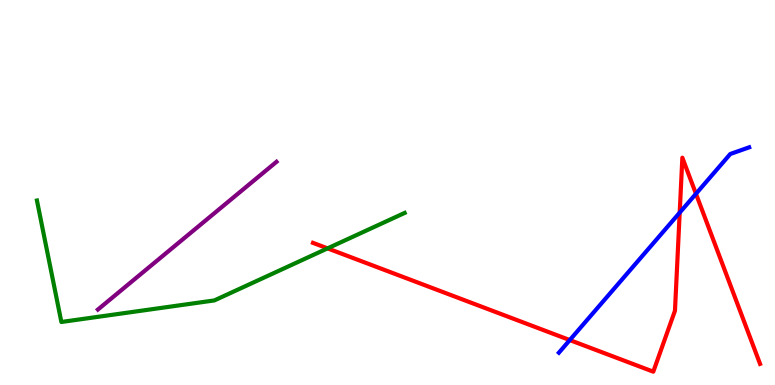[{'lines': ['blue', 'red'], 'intersections': [{'x': 7.35, 'y': 1.17}, {'x': 8.77, 'y': 4.48}, {'x': 8.98, 'y': 4.97}]}, {'lines': ['green', 'red'], 'intersections': [{'x': 4.23, 'y': 3.55}]}, {'lines': ['purple', 'red'], 'intersections': []}, {'lines': ['blue', 'green'], 'intersections': []}, {'lines': ['blue', 'purple'], 'intersections': []}, {'lines': ['green', 'purple'], 'intersections': []}]